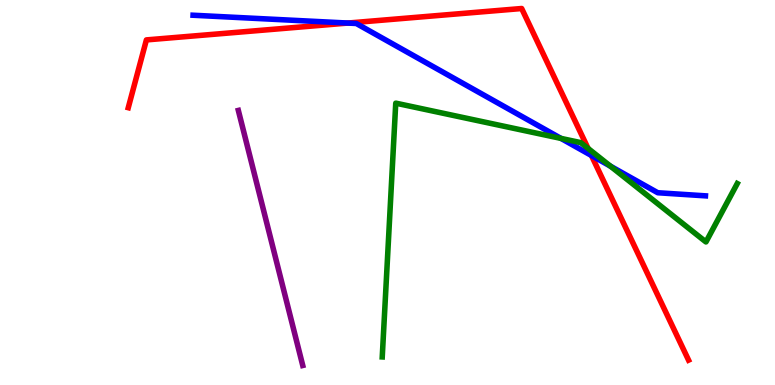[{'lines': ['blue', 'red'], 'intersections': [{'x': 4.49, 'y': 9.4}, {'x': 7.63, 'y': 5.96}]}, {'lines': ['green', 'red'], 'intersections': [{'x': 7.59, 'y': 6.14}]}, {'lines': ['purple', 'red'], 'intersections': []}, {'lines': ['blue', 'green'], 'intersections': [{'x': 7.24, 'y': 6.41}, {'x': 7.88, 'y': 5.68}]}, {'lines': ['blue', 'purple'], 'intersections': []}, {'lines': ['green', 'purple'], 'intersections': []}]